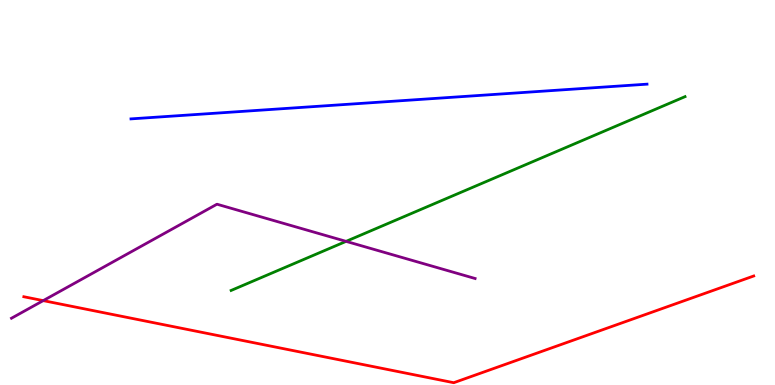[{'lines': ['blue', 'red'], 'intersections': []}, {'lines': ['green', 'red'], 'intersections': []}, {'lines': ['purple', 'red'], 'intersections': [{'x': 0.558, 'y': 2.19}]}, {'lines': ['blue', 'green'], 'intersections': []}, {'lines': ['blue', 'purple'], 'intersections': []}, {'lines': ['green', 'purple'], 'intersections': [{'x': 4.47, 'y': 3.73}]}]